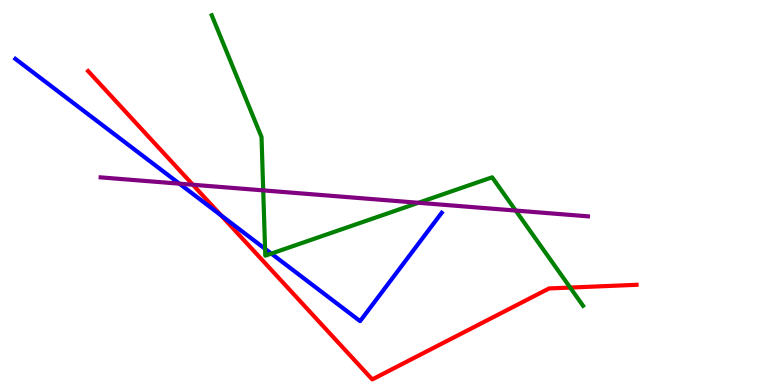[{'lines': ['blue', 'red'], 'intersections': [{'x': 2.85, 'y': 4.41}]}, {'lines': ['green', 'red'], 'intersections': [{'x': 7.36, 'y': 2.53}]}, {'lines': ['purple', 'red'], 'intersections': [{'x': 2.49, 'y': 5.2}]}, {'lines': ['blue', 'green'], 'intersections': [{'x': 3.42, 'y': 3.54}, {'x': 3.5, 'y': 3.41}]}, {'lines': ['blue', 'purple'], 'intersections': [{'x': 2.31, 'y': 5.23}]}, {'lines': ['green', 'purple'], 'intersections': [{'x': 3.4, 'y': 5.06}, {'x': 5.4, 'y': 4.73}, {'x': 6.65, 'y': 4.53}]}]